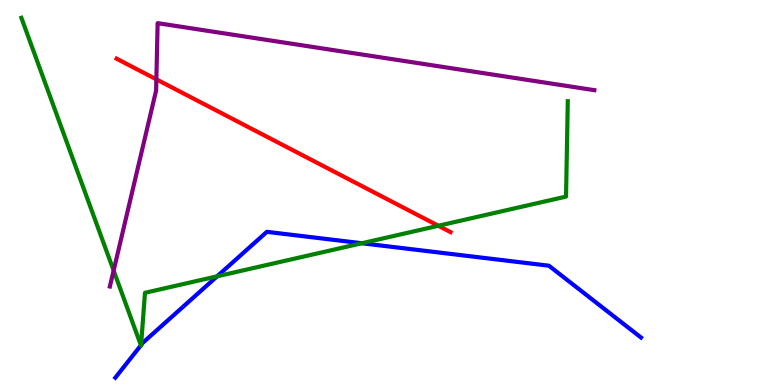[{'lines': ['blue', 'red'], 'intersections': []}, {'lines': ['green', 'red'], 'intersections': [{'x': 5.66, 'y': 4.14}]}, {'lines': ['purple', 'red'], 'intersections': [{'x': 2.02, 'y': 7.94}]}, {'lines': ['blue', 'green'], 'intersections': [{'x': 1.82, 'y': 1.03}, {'x': 1.82, 'y': 1.04}, {'x': 2.8, 'y': 2.82}, {'x': 4.67, 'y': 3.68}]}, {'lines': ['blue', 'purple'], 'intersections': []}, {'lines': ['green', 'purple'], 'intersections': [{'x': 1.47, 'y': 2.97}]}]